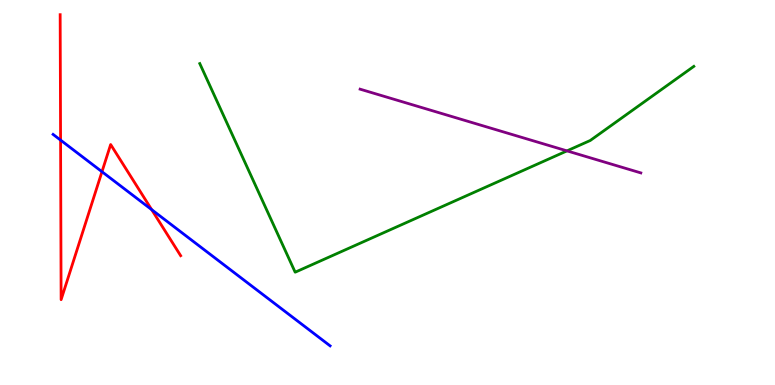[{'lines': ['blue', 'red'], 'intersections': [{'x': 0.782, 'y': 6.36}, {'x': 1.32, 'y': 5.54}, {'x': 1.96, 'y': 4.55}]}, {'lines': ['green', 'red'], 'intersections': []}, {'lines': ['purple', 'red'], 'intersections': []}, {'lines': ['blue', 'green'], 'intersections': []}, {'lines': ['blue', 'purple'], 'intersections': []}, {'lines': ['green', 'purple'], 'intersections': [{'x': 7.32, 'y': 6.08}]}]